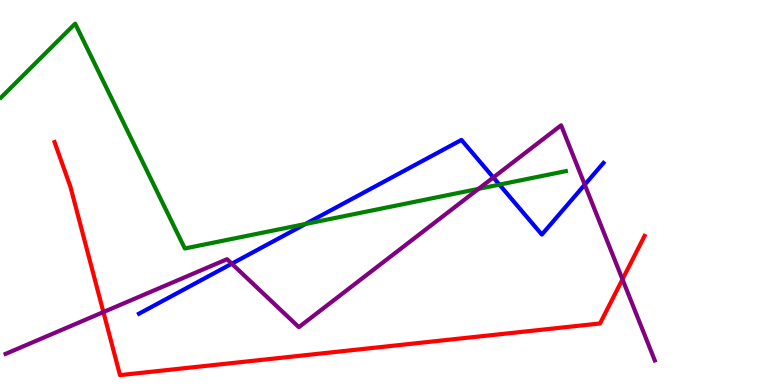[{'lines': ['blue', 'red'], 'intersections': []}, {'lines': ['green', 'red'], 'intersections': []}, {'lines': ['purple', 'red'], 'intersections': [{'x': 1.33, 'y': 1.89}, {'x': 8.03, 'y': 2.74}]}, {'lines': ['blue', 'green'], 'intersections': [{'x': 3.94, 'y': 4.18}, {'x': 6.44, 'y': 5.2}]}, {'lines': ['blue', 'purple'], 'intersections': [{'x': 2.99, 'y': 3.15}, {'x': 6.37, 'y': 5.39}, {'x': 7.55, 'y': 5.2}]}, {'lines': ['green', 'purple'], 'intersections': [{'x': 6.17, 'y': 5.09}]}]